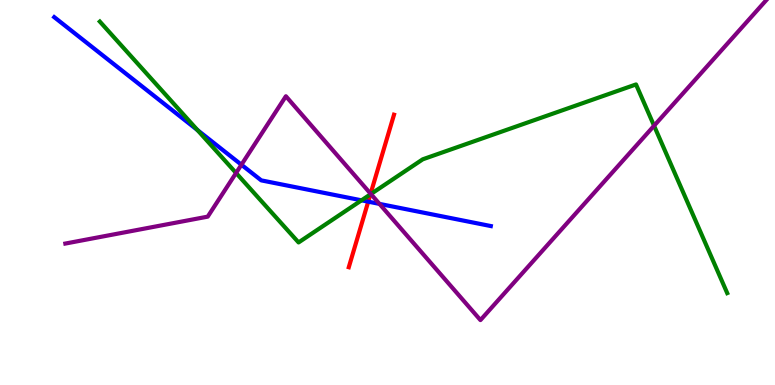[{'lines': ['blue', 'red'], 'intersections': [{'x': 4.75, 'y': 4.76}]}, {'lines': ['green', 'red'], 'intersections': [{'x': 4.78, 'y': 4.95}]}, {'lines': ['purple', 'red'], 'intersections': [{'x': 4.78, 'y': 4.97}]}, {'lines': ['blue', 'green'], 'intersections': [{'x': 2.55, 'y': 6.62}, {'x': 4.66, 'y': 4.8}]}, {'lines': ['blue', 'purple'], 'intersections': [{'x': 3.12, 'y': 5.72}, {'x': 4.9, 'y': 4.7}]}, {'lines': ['green', 'purple'], 'intersections': [{'x': 3.05, 'y': 5.51}, {'x': 4.79, 'y': 4.96}, {'x': 8.44, 'y': 6.73}]}]